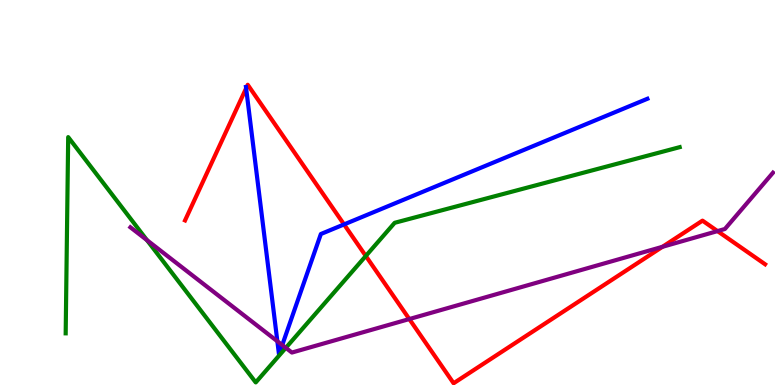[{'lines': ['blue', 'red'], 'intersections': [{'x': 3.18, 'y': 7.71}, {'x': 4.44, 'y': 4.17}]}, {'lines': ['green', 'red'], 'intersections': [{'x': 4.72, 'y': 3.35}]}, {'lines': ['purple', 'red'], 'intersections': [{'x': 5.28, 'y': 1.71}, {'x': 8.55, 'y': 3.59}, {'x': 9.26, 'y': 4.0}]}, {'lines': ['blue', 'green'], 'intersections': []}, {'lines': ['blue', 'purple'], 'intersections': [{'x': 3.58, 'y': 1.14}, {'x': 3.64, 'y': 1.04}]}, {'lines': ['green', 'purple'], 'intersections': [{'x': 1.9, 'y': 3.76}, {'x': 3.69, 'y': 0.965}]}]